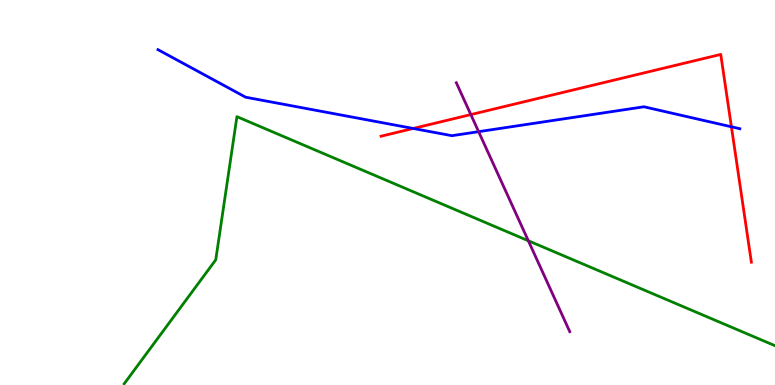[{'lines': ['blue', 'red'], 'intersections': [{'x': 5.33, 'y': 6.66}, {'x': 9.44, 'y': 6.71}]}, {'lines': ['green', 'red'], 'intersections': []}, {'lines': ['purple', 'red'], 'intersections': [{'x': 6.08, 'y': 7.02}]}, {'lines': ['blue', 'green'], 'intersections': []}, {'lines': ['blue', 'purple'], 'intersections': [{'x': 6.18, 'y': 6.58}]}, {'lines': ['green', 'purple'], 'intersections': [{'x': 6.82, 'y': 3.75}]}]